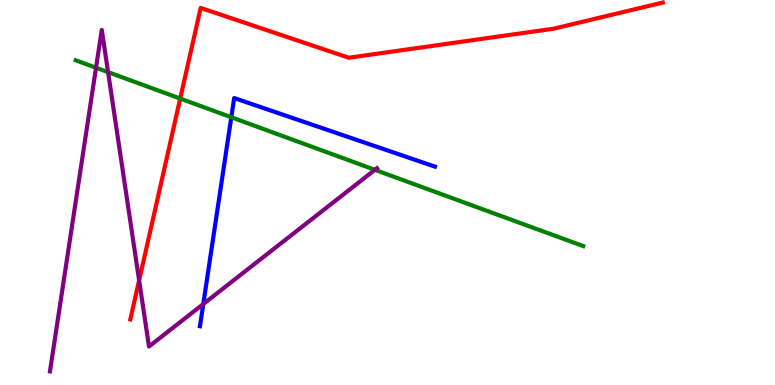[{'lines': ['blue', 'red'], 'intersections': []}, {'lines': ['green', 'red'], 'intersections': [{'x': 2.33, 'y': 7.44}]}, {'lines': ['purple', 'red'], 'intersections': [{'x': 1.8, 'y': 2.72}]}, {'lines': ['blue', 'green'], 'intersections': [{'x': 2.98, 'y': 6.95}]}, {'lines': ['blue', 'purple'], 'intersections': [{'x': 2.62, 'y': 2.1}]}, {'lines': ['green', 'purple'], 'intersections': [{'x': 1.24, 'y': 8.24}, {'x': 1.39, 'y': 8.13}, {'x': 4.84, 'y': 5.59}]}]